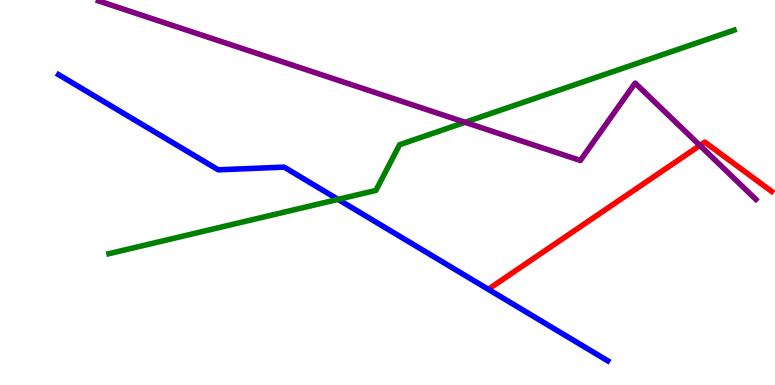[{'lines': ['blue', 'red'], 'intersections': []}, {'lines': ['green', 'red'], 'intersections': []}, {'lines': ['purple', 'red'], 'intersections': [{'x': 9.03, 'y': 6.22}]}, {'lines': ['blue', 'green'], 'intersections': [{'x': 4.36, 'y': 4.82}]}, {'lines': ['blue', 'purple'], 'intersections': []}, {'lines': ['green', 'purple'], 'intersections': [{'x': 6.0, 'y': 6.82}]}]